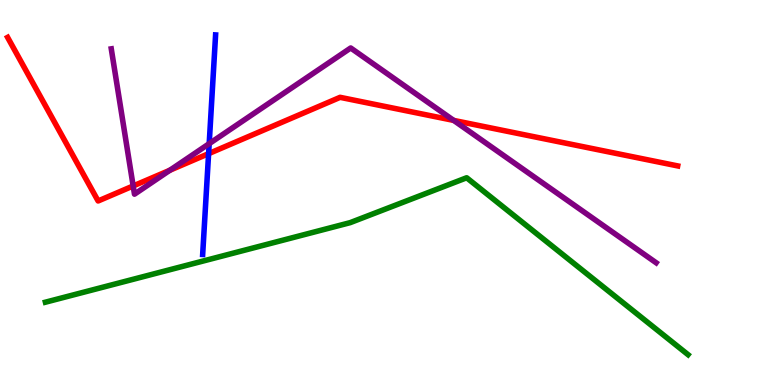[{'lines': ['blue', 'red'], 'intersections': [{'x': 2.69, 'y': 6.01}]}, {'lines': ['green', 'red'], 'intersections': []}, {'lines': ['purple', 'red'], 'intersections': [{'x': 1.72, 'y': 5.17}, {'x': 2.19, 'y': 5.58}, {'x': 5.85, 'y': 6.87}]}, {'lines': ['blue', 'green'], 'intersections': []}, {'lines': ['blue', 'purple'], 'intersections': [{'x': 2.7, 'y': 6.27}]}, {'lines': ['green', 'purple'], 'intersections': []}]